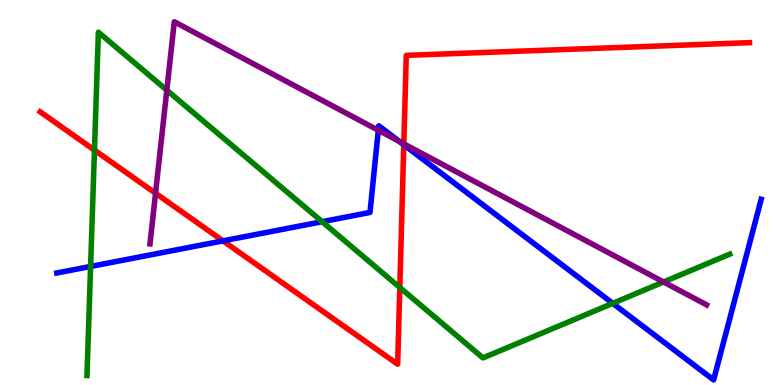[{'lines': ['blue', 'red'], 'intersections': [{'x': 2.88, 'y': 3.74}, {'x': 5.21, 'y': 6.24}]}, {'lines': ['green', 'red'], 'intersections': [{'x': 1.22, 'y': 6.1}, {'x': 5.16, 'y': 2.53}]}, {'lines': ['purple', 'red'], 'intersections': [{'x': 2.01, 'y': 4.98}, {'x': 5.21, 'y': 6.26}]}, {'lines': ['blue', 'green'], 'intersections': [{'x': 1.17, 'y': 3.08}, {'x': 4.16, 'y': 4.24}, {'x': 7.91, 'y': 2.12}]}, {'lines': ['blue', 'purple'], 'intersections': [{'x': 4.88, 'y': 6.62}, {'x': 5.16, 'y': 6.32}]}, {'lines': ['green', 'purple'], 'intersections': [{'x': 2.15, 'y': 7.66}, {'x': 8.56, 'y': 2.68}]}]